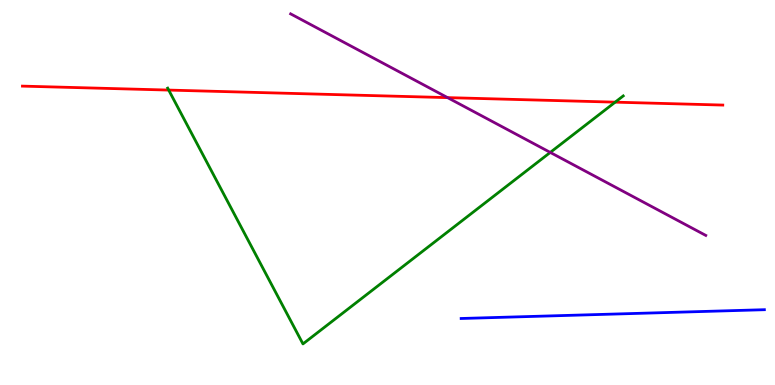[{'lines': ['blue', 'red'], 'intersections': []}, {'lines': ['green', 'red'], 'intersections': [{'x': 2.18, 'y': 7.66}, {'x': 7.94, 'y': 7.35}]}, {'lines': ['purple', 'red'], 'intersections': [{'x': 5.78, 'y': 7.46}]}, {'lines': ['blue', 'green'], 'intersections': []}, {'lines': ['blue', 'purple'], 'intersections': []}, {'lines': ['green', 'purple'], 'intersections': [{'x': 7.1, 'y': 6.04}]}]